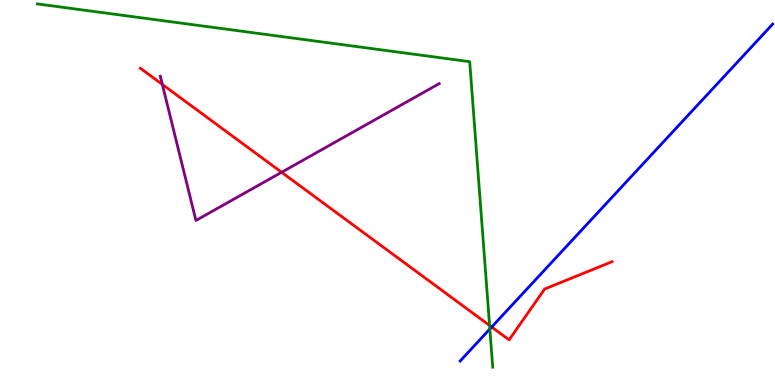[{'lines': ['blue', 'red'], 'intersections': [{'x': 6.34, 'y': 1.51}]}, {'lines': ['green', 'red'], 'intersections': [{'x': 6.32, 'y': 1.55}]}, {'lines': ['purple', 'red'], 'intersections': [{'x': 2.09, 'y': 7.81}, {'x': 3.63, 'y': 5.53}]}, {'lines': ['blue', 'green'], 'intersections': [{'x': 6.32, 'y': 1.45}]}, {'lines': ['blue', 'purple'], 'intersections': []}, {'lines': ['green', 'purple'], 'intersections': []}]